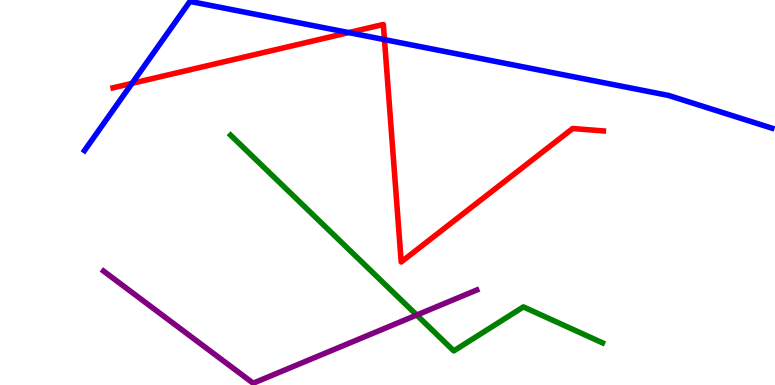[{'lines': ['blue', 'red'], 'intersections': [{'x': 1.7, 'y': 7.83}, {'x': 4.5, 'y': 9.15}, {'x': 4.96, 'y': 8.97}]}, {'lines': ['green', 'red'], 'intersections': []}, {'lines': ['purple', 'red'], 'intersections': []}, {'lines': ['blue', 'green'], 'intersections': []}, {'lines': ['blue', 'purple'], 'intersections': []}, {'lines': ['green', 'purple'], 'intersections': [{'x': 5.38, 'y': 1.82}]}]